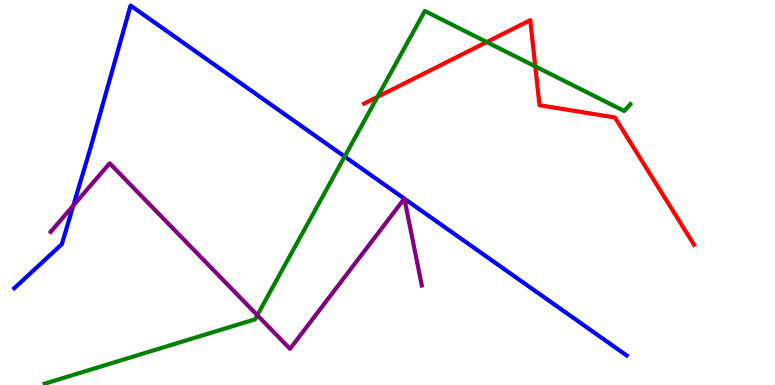[{'lines': ['blue', 'red'], 'intersections': []}, {'lines': ['green', 'red'], 'intersections': [{'x': 4.87, 'y': 7.48}, {'x': 6.28, 'y': 8.91}, {'x': 6.91, 'y': 8.28}]}, {'lines': ['purple', 'red'], 'intersections': []}, {'lines': ['blue', 'green'], 'intersections': [{'x': 4.45, 'y': 5.93}]}, {'lines': ['blue', 'purple'], 'intersections': [{'x': 0.946, 'y': 4.66}, {'x': 5.22, 'y': 4.84}, {'x': 5.22, 'y': 4.84}]}, {'lines': ['green', 'purple'], 'intersections': [{'x': 3.32, 'y': 1.81}]}]